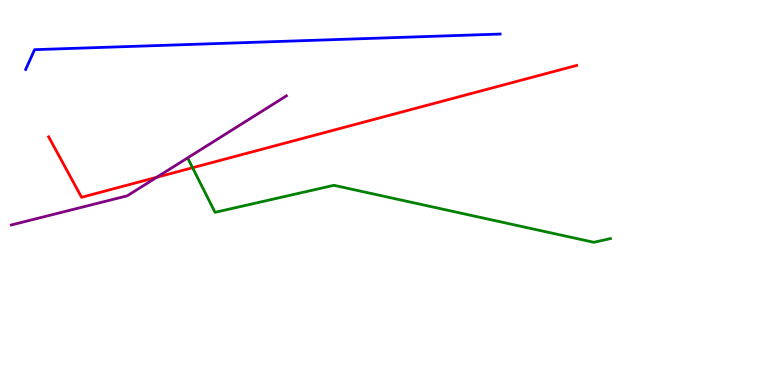[{'lines': ['blue', 'red'], 'intersections': []}, {'lines': ['green', 'red'], 'intersections': [{'x': 2.48, 'y': 5.64}]}, {'lines': ['purple', 'red'], 'intersections': [{'x': 2.02, 'y': 5.4}]}, {'lines': ['blue', 'green'], 'intersections': []}, {'lines': ['blue', 'purple'], 'intersections': []}, {'lines': ['green', 'purple'], 'intersections': []}]